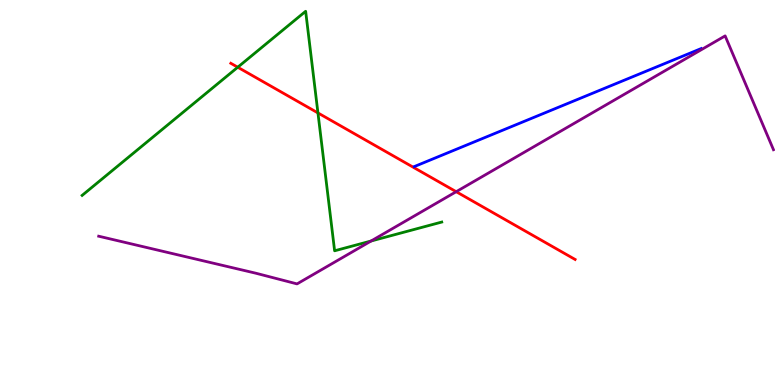[{'lines': ['blue', 'red'], 'intersections': []}, {'lines': ['green', 'red'], 'intersections': [{'x': 3.07, 'y': 8.25}, {'x': 4.1, 'y': 7.07}]}, {'lines': ['purple', 'red'], 'intersections': [{'x': 5.89, 'y': 5.02}]}, {'lines': ['blue', 'green'], 'intersections': []}, {'lines': ['blue', 'purple'], 'intersections': []}, {'lines': ['green', 'purple'], 'intersections': [{'x': 4.79, 'y': 3.74}]}]